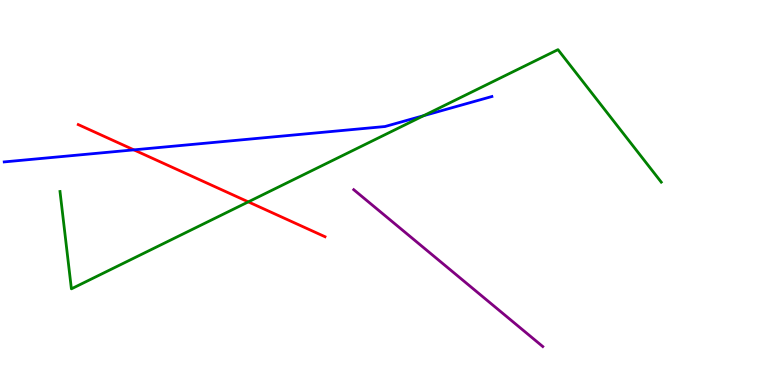[{'lines': ['blue', 'red'], 'intersections': [{'x': 1.73, 'y': 6.11}]}, {'lines': ['green', 'red'], 'intersections': [{'x': 3.2, 'y': 4.76}]}, {'lines': ['purple', 'red'], 'intersections': []}, {'lines': ['blue', 'green'], 'intersections': [{'x': 5.47, 'y': 7.0}]}, {'lines': ['blue', 'purple'], 'intersections': []}, {'lines': ['green', 'purple'], 'intersections': []}]